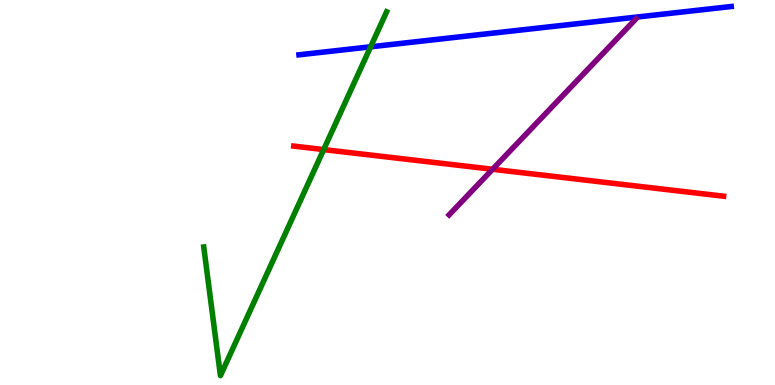[{'lines': ['blue', 'red'], 'intersections': []}, {'lines': ['green', 'red'], 'intersections': [{'x': 4.18, 'y': 6.11}]}, {'lines': ['purple', 'red'], 'intersections': [{'x': 6.36, 'y': 5.6}]}, {'lines': ['blue', 'green'], 'intersections': [{'x': 4.78, 'y': 8.78}]}, {'lines': ['blue', 'purple'], 'intersections': []}, {'lines': ['green', 'purple'], 'intersections': []}]